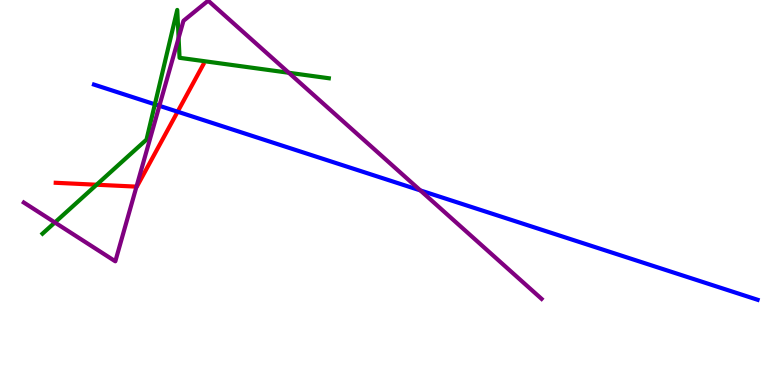[{'lines': ['blue', 'red'], 'intersections': [{'x': 2.29, 'y': 7.1}]}, {'lines': ['green', 'red'], 'intersections': [{'x': 1.25, 'y': 5.2}]}, {'lines': ['purple', 'red'], 'intersections': [{'x': 1.76, 'y': 5.15}]}, {'lines': ['blue', 'green'], 'intersections': [{'x': 2.0, 'y': 7.29}]}, {'lines': ['blue', 'purple'], 'intersections': [{'x': 2.06, 'y': 7.25}, {'x': 5.42, 'y': 5.05}]}, {'lines': ['green', 'purple'], 'intersections': [{'x': 0.708, 'y': 4.22}, {'x': 2.3, 'y': 9.01}, {'x': 3.73, 'y': 8.11}]}]